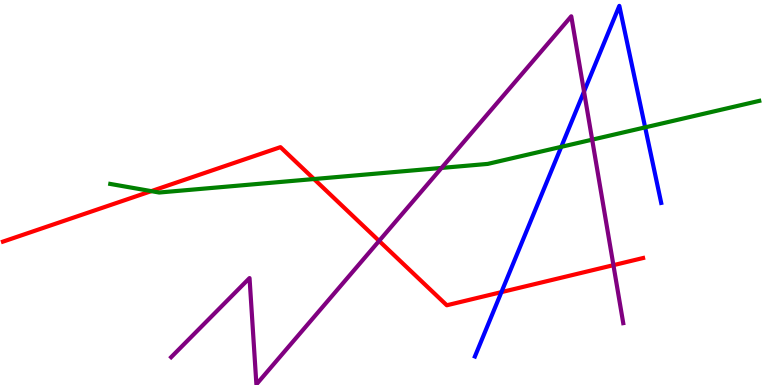[{'lines': ['blue', 'red'], 'intersections': [{'x': 6.47, 'y': 2.41}]}, {'lines': ['green', 'red'], 'intersections': [{'x': 1.95, 'y': 5.04}, {'x': 4.05, 'y': 5.35}]}, {'lines': ['purple', 'red'], 'intersections': [{'x': 4.89, 'y': 3.74}, {'x': 7.92, 'y': 3.11}]}, {'lines': ['blue', 'green'], 'intersections': [{'x': 7.24, 'y': 6.19}, {'x': 8.32, 'y': 6.69}]}, {'lines': ['blue', 'purple'], 'intersections': [{'x': 7.54, 'y': 7.62}]}, {'lines': ['green', 'purple'], 'intersections': [{'x': 5.7, 'y': 5.64}, {'x': 7.64, 'y': 6.37}]}]